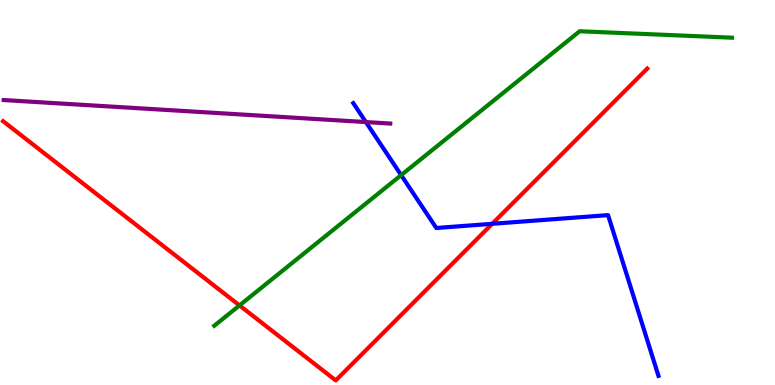[{'lines': ['blue', 'red'], 'intersections': [{'x': 6.35, 'y': 4.19}]}, {'lines': ['green', 'red'], 'intersections': [{'x': 3.09, 'y': 2.07}]}, {'lines': ['purple', 'red'], 'intersections': []}, {'lines': ['blue', 'green'], 'intersections': [{'x': 5.18, 'y': 5.45}]}, {'lines': ['blue', 'purple'], 'intersections': [{'x': 4.72, 'y': 6.83}]}, {'lines': ['green', 'purple'], 'intersections': []}]